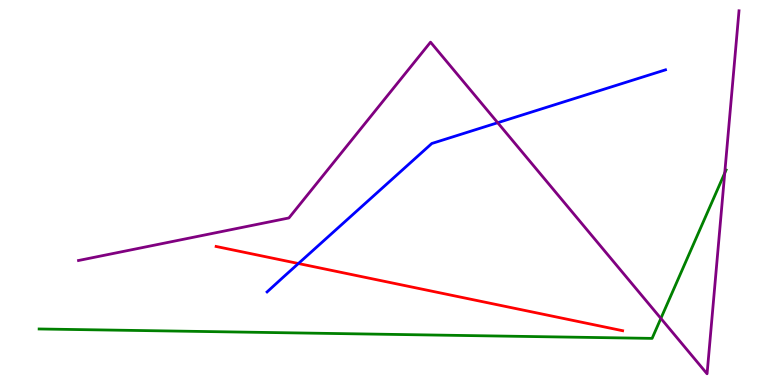[{'lines': ['blue', 'red'], 'intersections': [{'x': 3.85, 'y': 3.16}]}, {'lines': ['green', 'red'], 'intersections': []}, {'lines': ['purple', 'red'], 'intersections': []}, {'lines': ['blue', 'green'], 'intersections': []}, {'lines': ['blue', 'purple'], 'intersections': [{'x': 6.42, 'y': 6.81}]}, {'lines': ['green', 'purple'], 'intersections': [{'x': 8.53, 'y': 1.73}, {'x': 9.35, 'y': 5.51}]}]